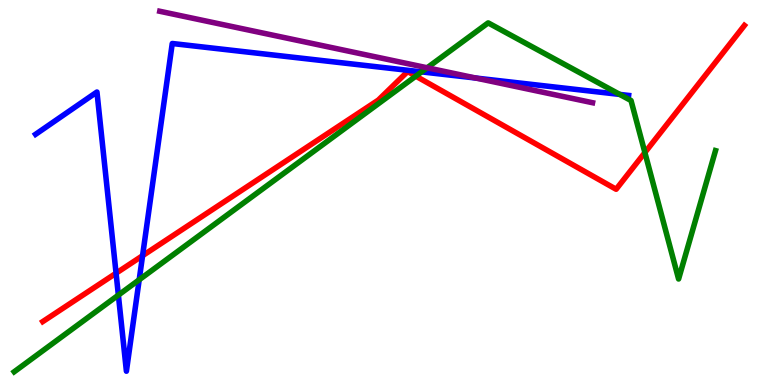[{'lines': ['blue', 'red'], 'intersections': [{'x': 1.5, 'y': 2.9}, {'x': 1.84, 'y': 3.36}]}, {'lines': ['green', 'red'], 'intersections': [{'x': 5.37, 'y': 8.02}, {'x': 8.32, 'y': 6.04}]}, {'lines': ['purple', 'red'], 'intersections': []}, {'lines': ['blue', 'green'], 'intersections': [{'x': 1.53, 'y': 2.34}, {'x': 1.8, 'y': 2.73}, {'x': 5.44, 'y': 8.13}, {'x': 8.0, 'y': 7.55}]}, {'lines': ['blue', 'purple'], 'intersections': [{'x': 6.14, 'y': 7.97}]}, {'lines': ['green', 'purple'], 'intersections': [{'x': 5.51, 'y': 8.24}]}]